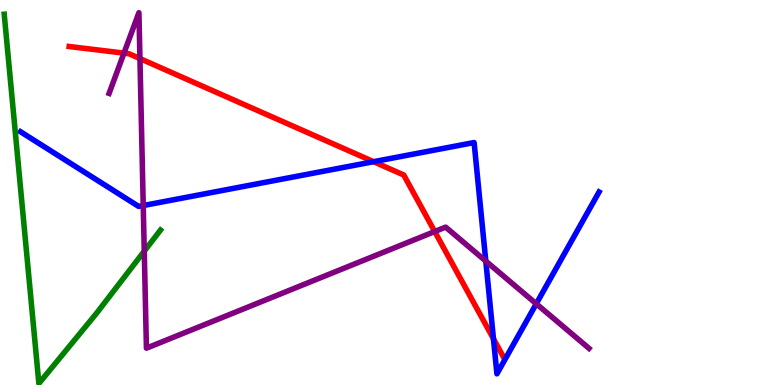[{'lines': ['blue', 'red'], 'intersections': [{'x': 4.82, 'y': 5.8}, {'x': 6.37, 'y': 1.2}]}, {'lines': ['green', 'red'], 'intersections': []}, {'lines': ['purple', 'red'], 'intersections': [{'x': 1.6, 'y': 8.62}, {'x': 1.81, 'y': 8.48}, {'x': 5.61, 'y': 3.99}]}, {'lines': ['blue', 'green'], 'intersections': []}, {'lines': ['blue', 'purple'], 'intersections': [{'x': 1.85, 'y': 4.66}, {'x': 6.27, 'y': 3.22}, {'x': 6.92, 'y': 2.11}]}, {'lines': ['green', 'purple'], 'intersections': [{'x': 1.86, 'y': 3.48}]}]